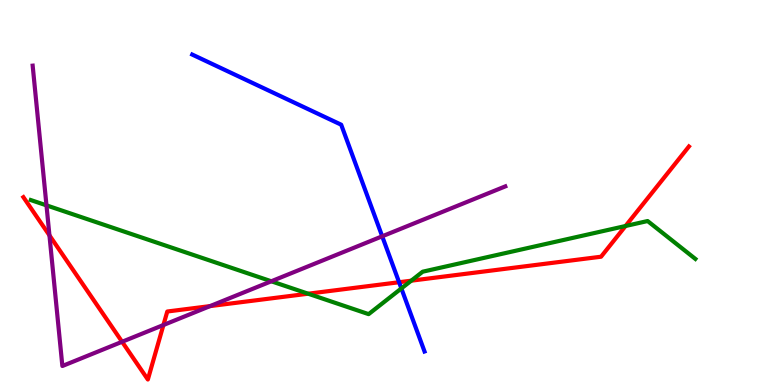[{'lines': ['blue', 'red'], 'intersections': [{'x': 5.15, 'y': 2.67}]}, {'lines': ['green', 'red'], 'intersections': [{'x': 3.98, 'y': 2.37}, {'x': 5.31, 'y': 2.71}, {'x': 8.07, 'y': 4.13}]}, {'lines': ['purple', 'red'], 'intersections': [{'x': 0.638, 'y': 3.89}, {'x': 1.58, 'y': 1.12}, {'x': 2.11, 'y': 1.56}, {'x': 2.71, 'y': 2.05}]}, {'lines': ['blue', 'green'], 'intersections': [{'x': 5.18, 'y': 2.51}]}, {'lines': ['blue', 'purple'], 'intersections': [{'x': 4.93, 'y': 3.86}]}, {'lines': ['green', 'purple'], 'intersections': [{'x': 0.6, 'y': 4.67}, {'x': 3.5, 'y': 2.69}]}]